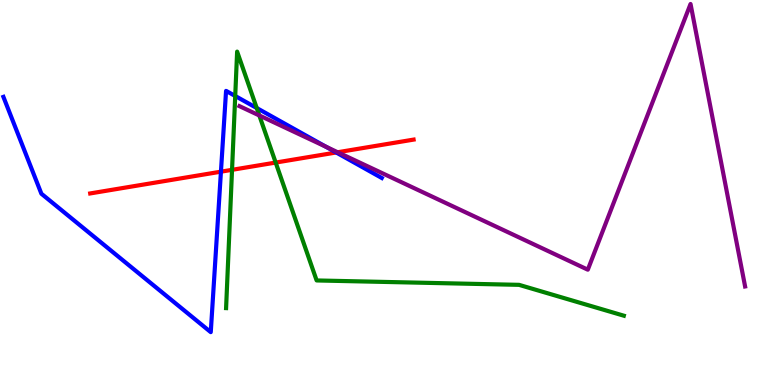[{'lines': ['blue', 'red'], 'intersections': [{'x': 2.85, 'y': 5.54}, {'x': 4.34, 'y': 6.04}]}, {'lines': ['green', 'red'], 'intersections': [{'x': 2.99, 'y': 5.59}, {'x': 3.56, 'y': 5.78}]}, {'lines': ['purple', 'red'], 'intersections': [{'x': 4.36, 'y': 6.05}]}, {'lines': ['blue', 'green'], 'intersections': [{'x': 3.04, 'y': 7.51}, {'x': 3.31, 'y': 7.19}]}, {'lines': ['blue', 'purple'], 'intersections': [{'x': 4.21, 'y': 6.19}]}, {'lines': ['green', 'purple'], 'intersections': [{'x': 3.35, 'y': 7.0}]}]